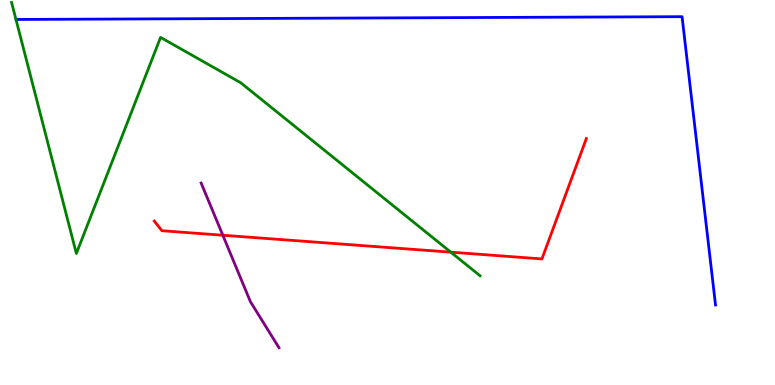[{'lines': ['blue', 'red'], 'intersections': []}, {'lines': ['green', 'red'], 'intersections': [{'x': 5.82, 'y': 3.45}]}, {'lines': ['purple', 'red'], 'intersections': [{'x': 2.88, 'y': 3.89}]}, {'lines': ['blue', 'green'], 'intersections': []}, {'lines': ['blue', 'purple'], 'intersections': []}, {'lines': ['green', 'purple'], 'intersections': []}]